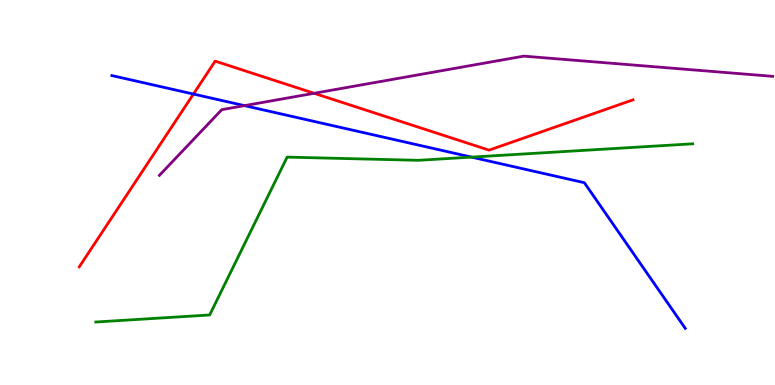[{'lines': ['blue', 'red'], 'intersections': [{'x': 2.5, 'y': 7.56}]}, {'lines': ['green', 'red'], 'intersections': []}, {'lines': ['purple', 'red'], 'intersections': [{'x': 4.05, 'y': 7.58}]}, {'lines': ['blue', 'green'], 'intersections': [{'x': 6.08, 'y': 5.92}]}, {'lines': ['blue', 'purple'], 'intersections': [{'x': 3.15, 'y': 7.26}]}, {'lines': ['green', 'purple'], 'intersections': []}]